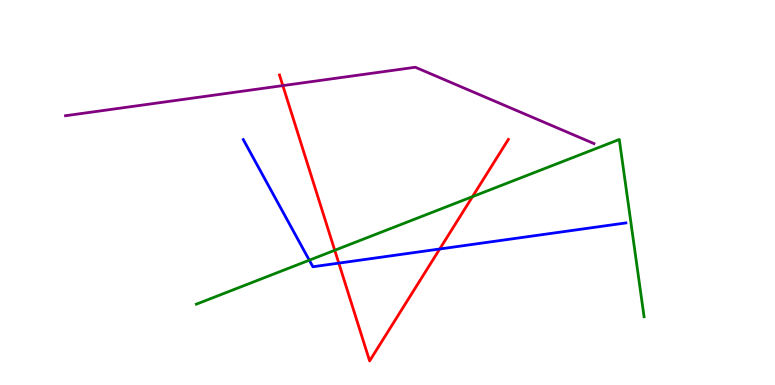[{'lines': ['blue', 'red'], 'intersections': [{'x': 4.37, 'y': 3.17}, {'x': 5.67, 'y': 3.53}]}, {'lines': ['green', 'red'], 'intersections': [{'x': 4.32, 'y': 3.5}, {'x': 6.1, 'y': 4.89}]}, {'lines': ['purple', 'red'], 'intersections': [{'x': 3.65, 'y': 7.78}]}, {'lines': ['blue', 'green'], 'intersections': [{'x': 3.99, 'y': 3.24}]}, {'lines': ['blue', 'purple'], 'intersections': []}, {'lines': ['green', 'purple'], 'intersections': []}]